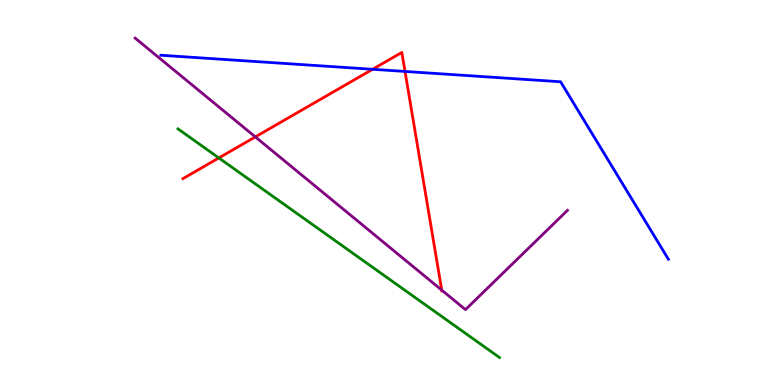[{'lines': ['blue', 'red'], 'intersections': [{'x': 4.81, 'y': 8.2}, {'x': 5.23, 'y': 8.14}]}, {'lines': ['green', 'red'], 'intersections': [{'x': 2.82, 'y': 5.9}]}, {'lines': ['purple', 'red'], 'intersections': [{'x': 3.29, 'y': 6.44}, {'x': 5.7, 'y': 2.46}]}, {'lines': ['blue', 'green'], 'intersections': []}, {'lines': ['blue', 'purple'], 'intersections': []}, {'lines': ['green', 'purple'], 'intersections': []}]